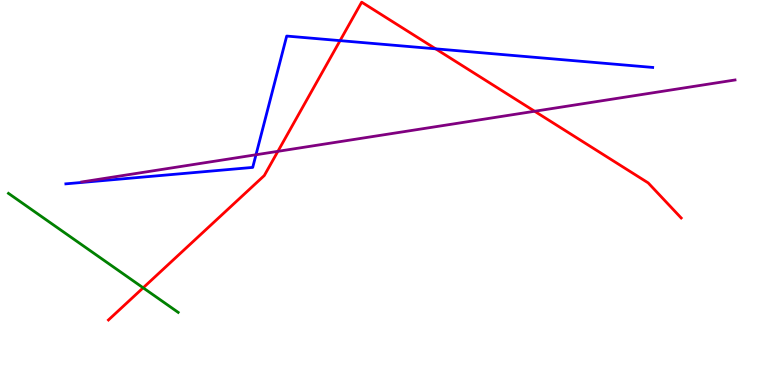[{'lines': ['blue', 'red'], 'intersections': [{'x': 4.39, 'y': 8.94}, {'x': 5.62, 'y': 8.73}]}, {'lines': ['green', 'red'], 'intersections': [{'x': 1.85, 'y': 2.52}]}, {'lines': ['purple', 'red'], 'intersections': [{'x': 3.59, 'y': 6.07}, {'x': 6.9, 'y': 7.11}]}, {'lines': ['blue', 'green'], 'intersections': []}, {'lines': ['blue', 'purple'], 'intersections': [{'x': 3.3, 'y': 5.98}]}, {'lines': ['green', 'purple'], 'intersections': []}]